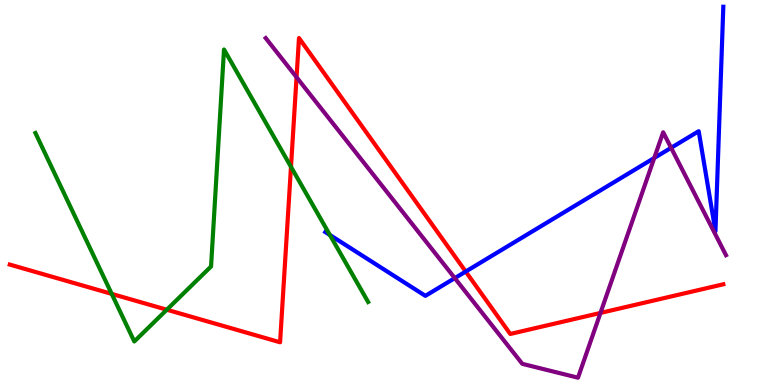[{'lines': ['blue', 'red'], 'intersections': [{'x': 6.01, 'y': 2.95}]}, {'lines': ['green', 'red'], 'intersections': [{'x': 1.44, 'y': 2.37}, {'x': 2.15, 'y': 1.96}, {'x': 3.75, 'y': 5.67}]}, {'lines': ['purple', 'red'], 'intersections': [{'x': 3.83, 'y': 7.99}, {'x': 7.75, 'y': 1.87}]}, {'lines': ['blue', 'green'], 'intersections': [{'x': 4.26, 'y': 3.9}]}, {'lines': ['blue', 'purple'], 'intersections': [{'x': 5.87, 'y': 2.78}, {'x': 8.44, 'y': 5.9}, {'x': 8.66, 'y': 6.16}]}, {'lines': ['green', 'purple'], 'intersections': []}]